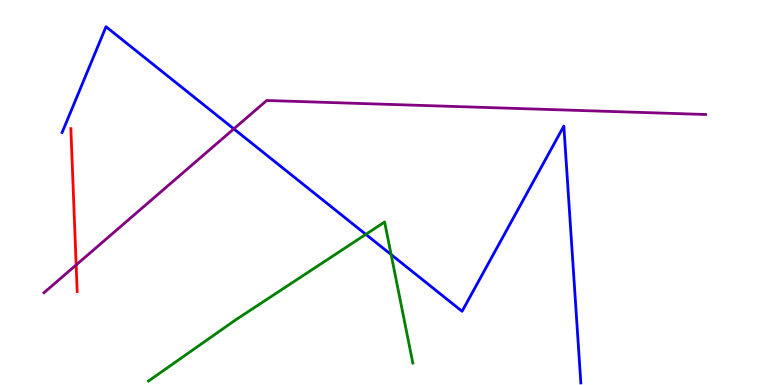[{'lines': ['blue', 'red'], 'intersections': []}, {'lines': ['green', 'red'], 'intersections': []}, {'lines': ['purple', 'red'], 'intersections': [{'x': 0.983, 'y': 3.12}]}, {'lines': ['blue', 'green'], 'intersections': [{'x': 4.72, 'y': 3.91}, {'x': 5.05, 'y': 3.39}]}, {'lines': ['blue', 'purple'], 'intersections': [{'x': 3.02, 'y': 6.65}]}, {'lines': ['green', 'purple'], 'intersections': []}]